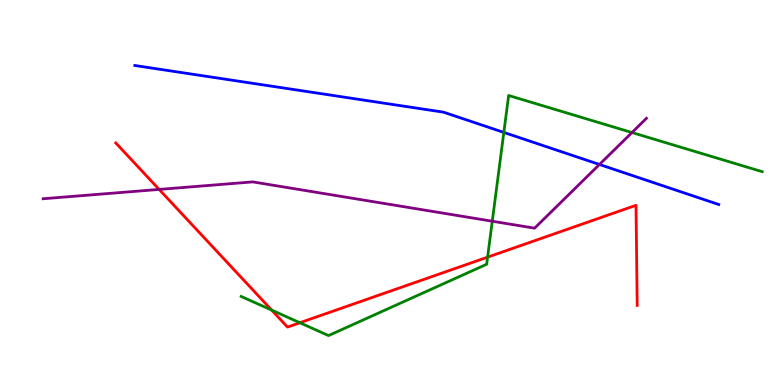[{'lines': ['blue', 'red'], 'intersections': []}, {'lines': ['green', 'red'], 'intersections': [{'x': 3.51, 'y': 1.95}, {'x': 3.87, 'y': 1.62}, {'x': 6.29, 'y': 3.32}]}, {'lines': ['purple', 'red'], 'intersections': [{'x': 2.05, 'y': 5.08}]}, {'lines': ['blue', 'green'], 'intersections': [{'x': 6.5, 'y': 6.56}]}, {'lines': ['blue', 'purple'], 'intersections': [{'x': 7.73, 'y': 5.73}]}, {'lines': ['green', 'purple'], 'intersections': [{'x': 6.35, 'y': 4.25}, {'x': 8.15, 'y': 6.56}]}]